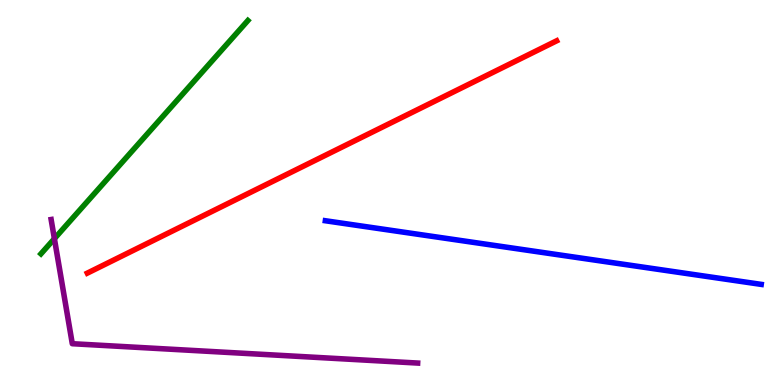[{'lines': ['blue', 'red'], 'intersections': []}, {'lines': ['green', 'red'], 'intersections': []}, {'lines': ['purple', 'red'], 'intersections': []}, {'lines': ['blue', 'green'], 'intersections': []}, {'lines': ['blue', 'purple'], 'intersections': []}, {'lines': ['green', 'purple'], 'intersections': [{'x': 0.702, 'y': 3.8}]}]